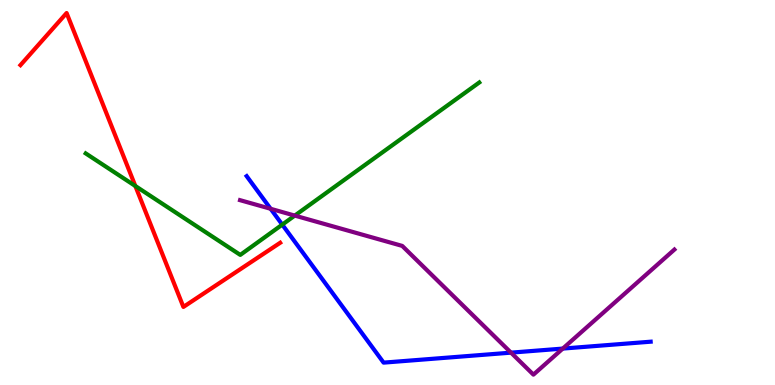[{'lines': ['blue', 'red'], 'intersections': []}, {'lines': ['green', 'red'], 'intersections': [{'x': 1.75, 'y': 5.17}]}, {'lines': ['purple', 'red'], 'intersections': []}, {'lines': ['blue', 'green'], 'intersections': [{'x': 3.64, 'y': 4.17}]}, {'lines': ['blue', 'purple'], 'intersections': [{'x': 3.49, 'y': 4.58}, {'x': 6.59, 'y': 0.84}, {'x': 7.26, 'y': 0.946}]}, {'lines': ['green', 'purple'], 'intersections': [{'x': 3.8, 'y': 4.4}]}]